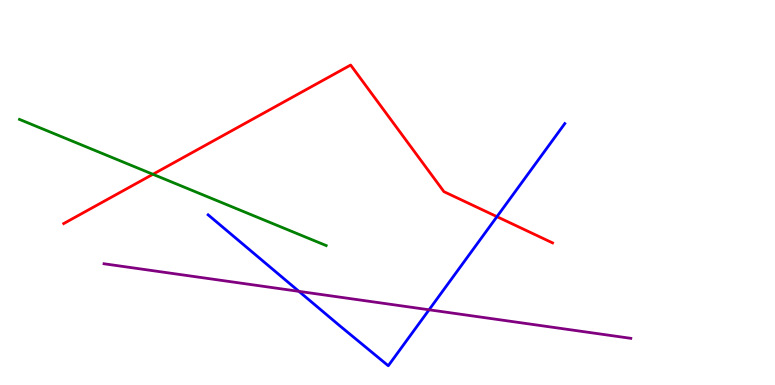[{'lines': ['blue', 'red'], 'intersections': [{'x': 6.41, 'y': 4.37}]}, {'lines': ['green', 'red'], 'intersections': [{'x': 1.97, 'y': 5.47}]}, {'lines': ['purple', 'red'], 'intersections': []}, {'lines': ['blue', 'green'], 'intersections': []}, {'lines': ['blue', 'purple'], 'intersections': [{'x': 3.86, 'y': 2.43}, {'x': 5.54, 'y': 1.95}]}, {'lines': ['green', 'purple'], 'intersections': []}]